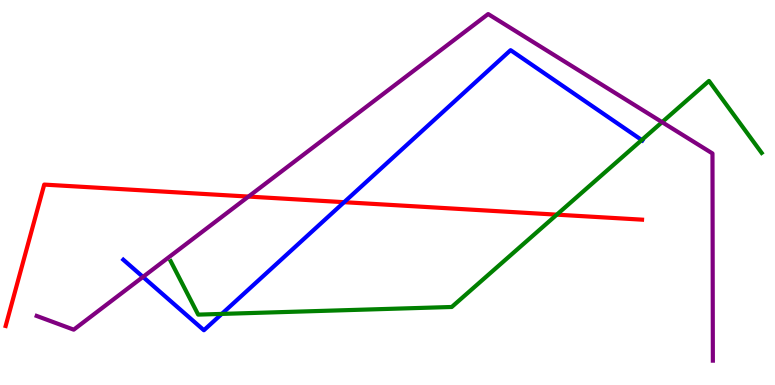[{'lines': ['blue', 'red'], 'intersections': [{'x': 4.44, 'y': 4.75}]}, {'lines': ['green', 'red'], 'intersections': [{'x': 7.18, 'y': 4.42}]}, {'lines': ['purple', 'red'], 'intersections': [{'x': 3.21, 'y': 4.89}]}, {'lines': ['blue', 'green'], 'intersections': [{'x': 2.86, 'y': 1.85}, {'x': 8.28, 'y': 6.36}]}, {'lines': ['blue', 'purple'], 'intersections': [{'x': 1.84, 'y': 2.81}]}, {'lines': ['green', 'purple'], 'intersections': [{'x': 8.54, 'y': 6.83}]}]